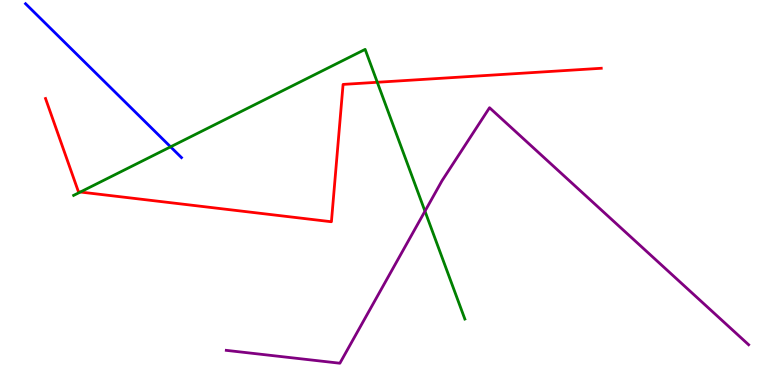[{'lines': ['blue', 'red'], 'intersections': []}, {'lines': ['green', 'red'], 'intersections': [{'x': 1.04, 'y': 5.01}, {'x': 4.87, 'y': 7.86}]}, {'lines': ['purple', 'red'], 'intersections': []}, {'lines': ['blue', 'green'], 'intersections': [{'x': 2.2, 'y': 6.19}]}, {'lines': ['blue', 'purple'], 'intersections': []}, {'lines': ['green', 'purple'], 'intersections': [{'x': 5.48, 'y': 4.51}]}]